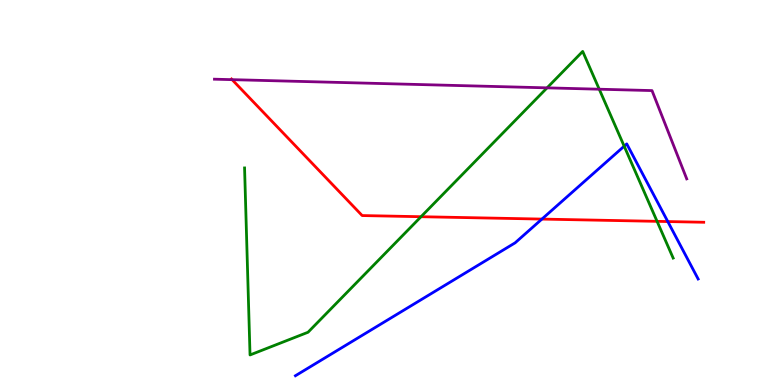[{'lines': ['blue', 'red'], 'intersections': [{'x': 6.99, 'y': 4.31}, {'x': 8.62, 'y': 4.25}]}, {'lines': ['green', 'red'], 'intersections': [{'x': 5.43, 'y': 4.37}, {'x': 8.48, 'y': 4.25}]}, {'lines': ['purple', 'red'], 'intersections': [{'x': 2.99, 'y': 7.93}]}, {'lines': ['blue', 'green'], 'intersections': [{'x': 8.05, 'y': 6.2}]}, {'lines': ['blue', 'purple'], 'intersections': []}, {'lines': ['green', 'purple'], 'intersections': [{'x': 7.06, 'y': 7.72}, {'x': 7.73, 'y': 7.68}]}]